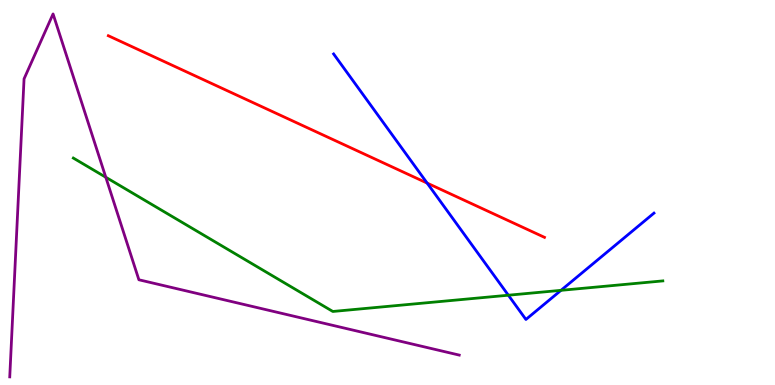[{'lines': ['blue', 'red'], 'intersections': [{'x': 5.51, 'y': 5.24}]}, {'lines': ['green', 'red'], 'intersections': []}, {'lines': ['purple', 'red'], 'intersections': []}, {'lines': ['blue', 'green'], 'intersections': [{'x': 6.56, 'y': 2.33}, {'x': 7.24, 'y': 2.46}]}, {'lines': ['blue', 'purple'], 'intersections': []}, {'lines': ['green', 'purple'], 'intersections': [{'x': 1.37, 'y': 5.4}]}]